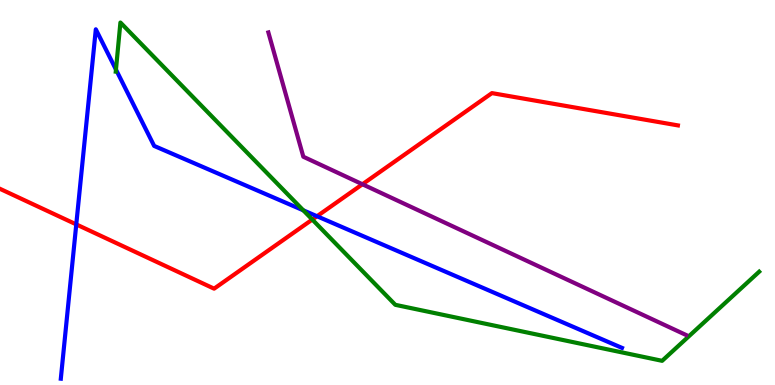[{'lines': ['blue', 'red'], 'intersections': [{'x': 0.984, 'y': 4.17}, {'x': 4.09, 'y': 4.38}]}, {'lines': ['green', 'red'], 'intersections': [{'x': 4.03, 'y': 4.3}]}, {'lines': ['purple', 'red'], 'intersections': [{'x': 4.68, 'y': 5.21}]}, {'lines': ['blue', 'green'], 'intersections': [{'x': 1.5, 'y': 8.19}, {'x': 3.91, 'y': 4.54}]}, {'lines': ['blue', 'purple'], 'intersections': []}, {'lines': ['green', 'purple'], 'intersections': []}]